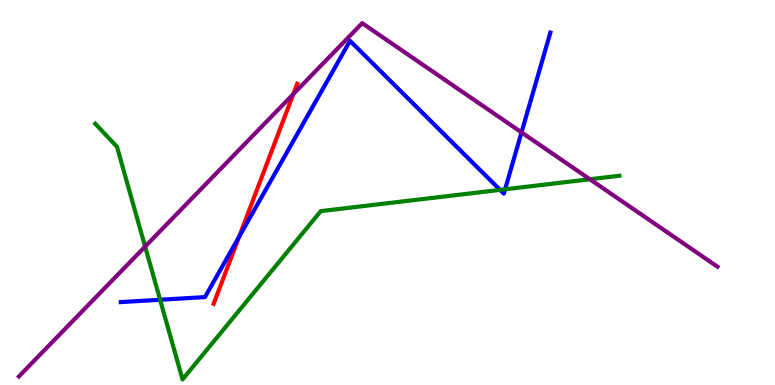[{'lines': ['blue', 'red'], 'intersections': [{'x': 3.09, 'y': 3.85}]}, {'lines': ['green', 'red'], 'intersections': []}, {'lines': ['purple', 'red'], 'intersections': [{'x': 3.78, 'y': 7.56}]}, {'lines': ['blue', 'green'], 'intersections': [{'x': 2.07, 'y': 2.21}, {'x': 6.45, 'y': 5.07}, {'x': 6.52, 'y': 5.08}]}, {'lines': ['blue', 'purple'], 'intersections': [{'x': 6.73, 'y': 6.56}]}, {'lines': ['green', 'purple'], 'intersections': [{'x': 1.87, 'y': 3.6}, {'x': 7.61, 'y': 5.34}]}]